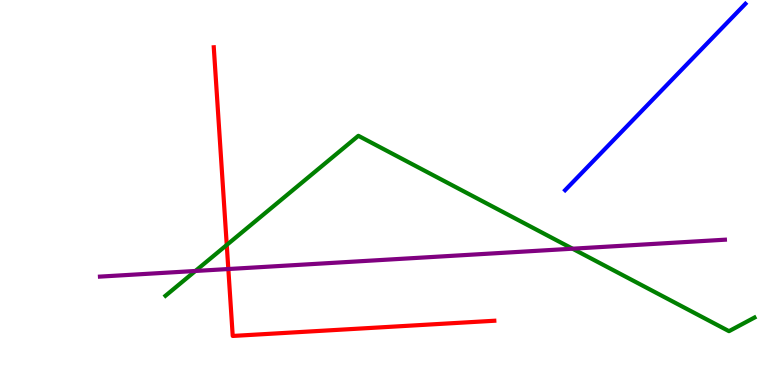[{'lines': ['blue', 'red'], 'intersections': []}, {'lines': ['green', 'red'], 'intersections': [{'x': 2.93, 'y': 3.64}]}, {'lines': ['purple', 'red'], 'intersections': [{'x': 2.95, 'y': 3.01}]}, {'lines': ['blue', 'green'], 'intersections': []}, {'lines': ['blue', 'purple'], 'intersections': []}, {'lines': ['green', 'purple'], 'intersections': [{'x': 2.52, 'y': 2.96}, {'x': 7.39, 'y': 3.54}]}]